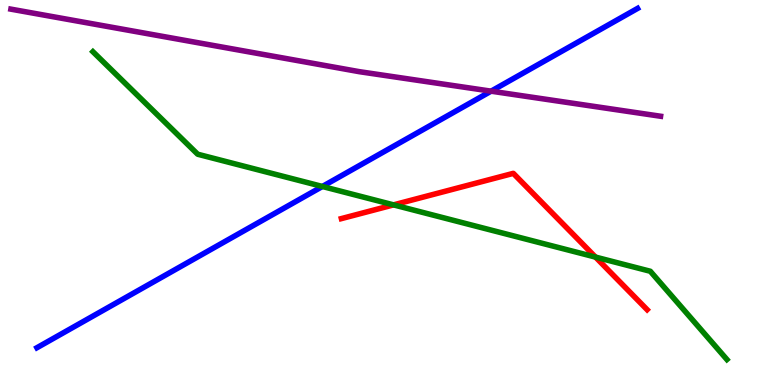[{'lines': ['blue', 'red'], 'intersections': []}, {'lines': ['green', 'red'], 'intersections': [{'x': 5.08, 'y': 4.68}, {'x': 7.68, 'y': 3.32}]}, {'lines': ['purple', 'red'], 'intersections': []}, {'lines': ['blue', 'green'], 'intersections': [{'x': 4.16, 'y': 5.16}]}, {'lines': ['blue', 'purple'], 'intersections': [{'x': 6.34, 'y': 7.63}]}, {'lines': ['green', 'purple'], 'intersections': []}]